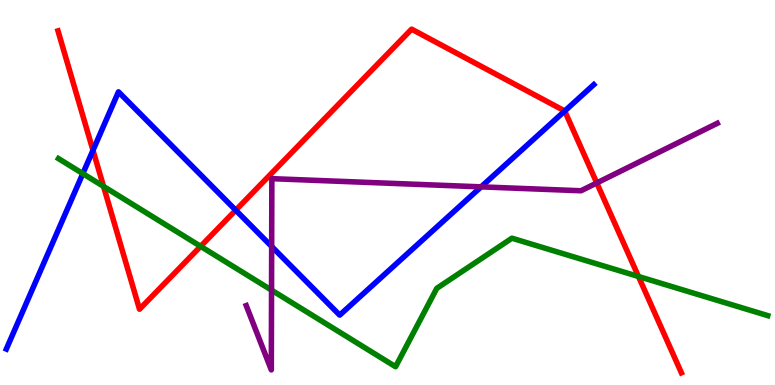[{'lines': ['blue', 'red'], 'intersections': [{'x': 1.2, 'y': 6.1}, {'x': 3.04, 'y': 4.54}, {'x': 7.29, 'y': 7.12}]}, {'lines': ['green', 'red'], 'intersections': [{'x': 1.34, 'y': 5.16}, {'x': 2.59, 'y': 3.6}, {'x': 8.24, 'y': 2.82}]}, {'lines': ['purple', 'red'], 'intersections': [{'x': 7.7, 'y': 5.25}]}, {'lines': ['blue', 'green'], 'intersections': [{'x': 1.07, 'y': 5.49}]}, {'lines': ['blue', 'purple'], 'intersections': [{'x': 3.51, 'y': 3.6}, {'x': 6.21, 'y': 5.15}]}, {'lines': ['green', 'purple'], 'intersections': [{'x': 3.5, 'y': 2.46}]}]